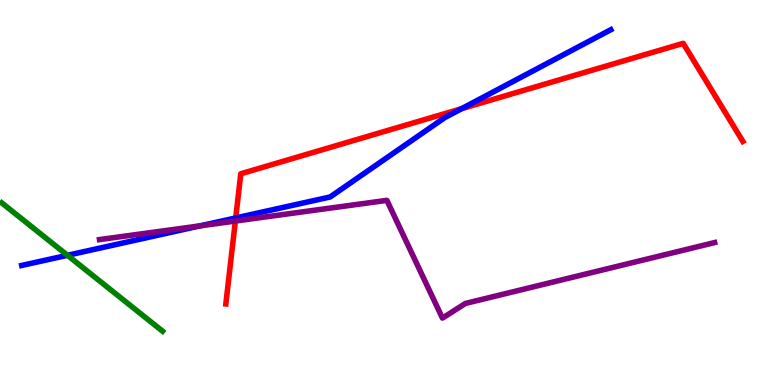[{'lines': ['blue', 'red'], 'intersections': [{'x': 3.04, 'y': 4.34}, {'x': 5.96, 'y': 7.18}]}, {'lines': ['green', 'red'], 'intersections': []}, {'lines': ['purple', 'red'], 'intersections': [{'x': 3.04, 'y': 4.26}]}, {'lines': ['blue', 'green'], 'intersections': [{'x': 0.87, 'y': 3.37}]}, {'lines': ['blue', 'purple'], 'intersections': [{'x': 2.58, 'y': 4.13}]}, {'lines': ['green', 'purple'], 'intersections': []}]